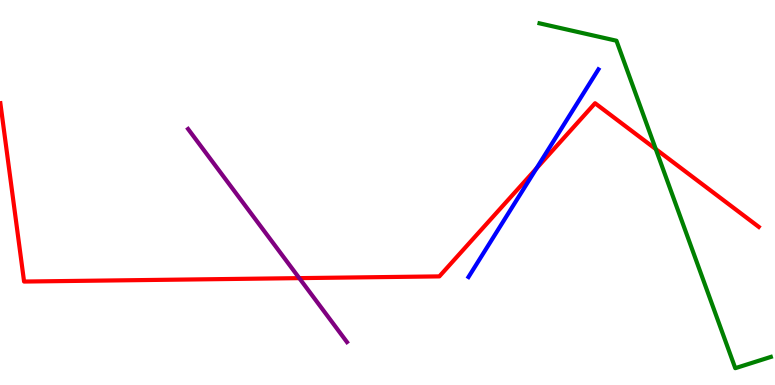[{'lines': ['blue', 'red'], 'intersections': [{'x': 6.92, 'y': 5.63}]}, {'lines': ['green', 'red'], 'intersections': [{'x': 8.46, 'y': 6.13}]}, {'lines': ['purple', 'red'], 'intersections': [{'x': 3.86, 'y': 2.78}]}, {'lines': ['blue', 'green'], 'intersections': []}, {'lines': ['blue', 'purple'], 'intersections': []}, {'lines': ['green', 'purple'], 'intersections': []}]